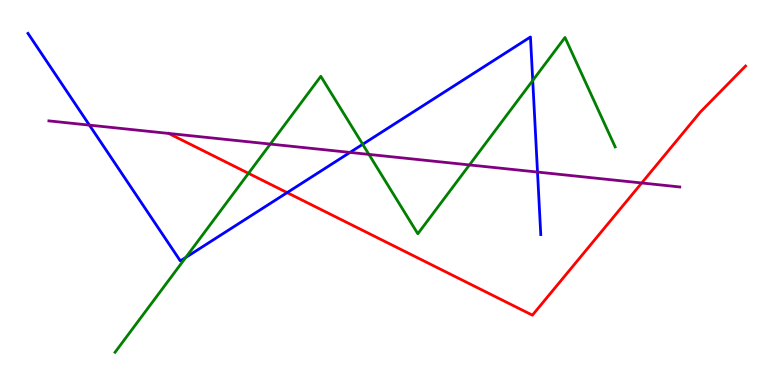[{'lines': ['blue', 'red'], 'intersections': [{'x': 3.7, 'y': 5.0}]}, {'lines': ['green', 'red'], 'intersections': [{'x': 3.21, 'y': 5.5}]}, {'lines': ['purple', 'red'], 'intersections': [{'x': 8.28, 'y': 5.25}]}, {'lines': ['blue', 'green'], 'intersections': [{'x': 2.4, 'y': 3.31}, {'x': 4.68, 'y': 6.25}, {'x': 6.87, 'y': 7.91}]}, {'lines': ['blue', 'purple'], 'intersections': [{'x': 1.15, 'y': 6.75}, {'x': 4.52, 'y': 6.04}, {'x': 6.94, 'y': 5.53}]}, {'lines': ['green', 'purple'], 'intersections': [{'x': 3.49, 'y': 6.26}, {'x': 4.76, 'y': 5.99}, {'x': 6.06, 'y': 5.72}]}]